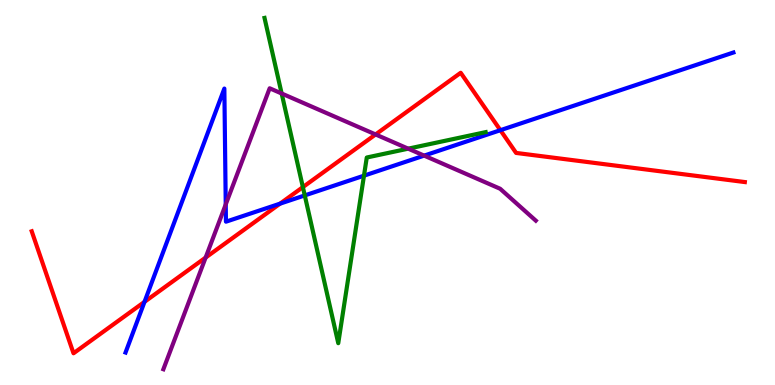[{'lines': ['blue', 'red'], 'intersections': [{'x': 1.86, 'y': 2.16}, {'x': 3.61, 'y': 4.71}, {'x': 6.46, 'y': 6.62}]}, {'lines': ['green', 'red'], 'intersections': [{'x': 3.91, 'y': 5.14}]}, {'lines': ['purple', 'red'], 'intersections': [{'x': 2.65, 'y': 3.31}, {'x': 4.85, 'y': 6.51}]}, {'lines': ['blue', 'green'], 'intersections': [{'x': 3.93, 'y': 4.92}, {'x': 4.7, 'y': 5.44}]}, {'lines': ['blue', 'purple'], 'intersections': [{'x': 2.91, 'y': 4.69}, {'x': 5.47, 'y': 5.96}]}, {'lines': ['green', 'purple'], 'intersections': [{'x': 3.63, 'y': 7.57}, {'x': 5.27, 'y': 6.14}]}]